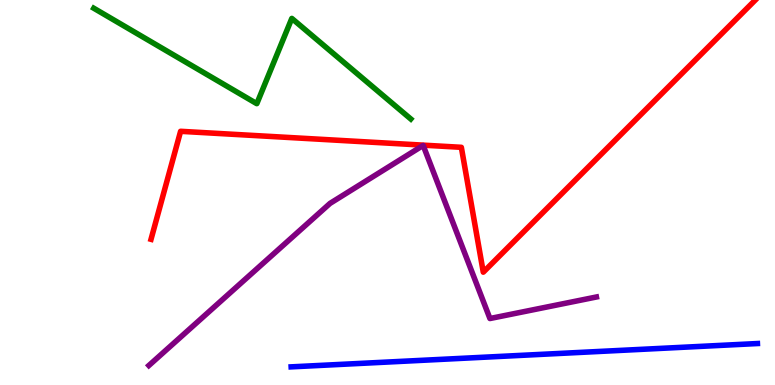[{'lines': ['blue', 'red'], 'intersections': []}, {'lines': ['green', 'red'], 'intersections': []}, {'lines': ['purple', 'red'], 'intersections': []}, {'lines': ['blue', 'green'], 'intersections': []}, {'lines': ['blue', 'purple'], 'intersections': []}, {'lines': ['green', 'purple'], 'intersections': []}]